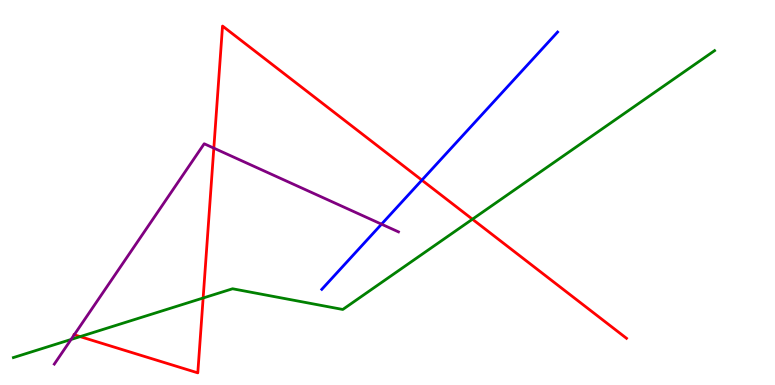[{'lines': ['blue', 'red'], 'intersections': [{'x': 5.44, 'y': 5.32}]}, {'lines': ['green', 'red'], 'intersections': [{'x': 1.03, 'y': 1.26}, {'x': 2.62, 'y': 2.26}, {'x': 6.1, 'y': 4.31}]}, {'lines': ['purple', 'red'], 'intersections': [{'x': 0.958, 'y': 1.3}, {'x': 2.76, 'y': 6.15}]}, {'lines': ['blue', 'green'], 'intersections': []}, {'lines': ['blue', 'purple'], 'intersections': [{'x': 4.92, 'y': 4.18}]}, {'lines': ['green', 'purple'], 'intersections': [{'x': 0.917, 'y': 1.18}]}]